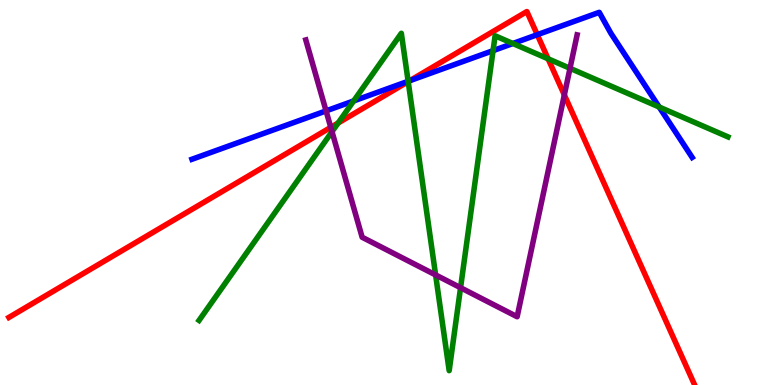[{'lines': ['blue', 'red'], 'intersections': [{'x': 5.29, 'y': 7.9}, {'x': 6.93, 'y': 9.1}]}, {'lines': ['green', 'red'], 'intersections': [{'x': 4.36, 'y': 6.8}, {'x': 5.27, 'y': 7.88}, {'x': 7.07, 'y': 8.47}]}, {'lines': ['purple', 'red'], 'intersections': [{'x': 4.27, 'y': 6.69}, {'x': 7.28, 'y': 7.53}]}, {'lines': ['blue', 'green'], 'intersections': [{'x': 4.56, 'y': 7.38}, {'x': 5.27, 'y': 7.89}, {'x': 6.36, 'y': 8.68}, {'x': 6.62, 'y': 8.87}, {'x': 8.51, 'y': 7.22}]}, {'lines': ['blue', 'purple'], 'intersections': [{'x': 4.21, 'y': 7.12}]}, {'lines': ['green', 'purple'], 'intersections': [{'x': 4.28, 'y': 6.58}, {'x': 5.62, 'y': 2.86}, {'x': 5.94, 'y': 2.53}, {'x': 7.35, 'y': 8.23}]}]